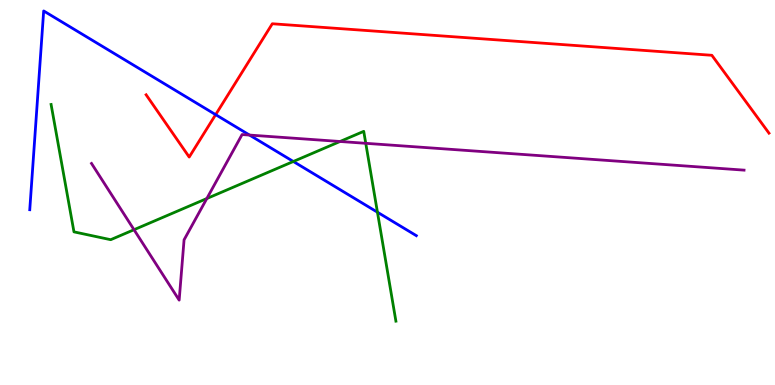[{'lines': ['blue', 'red'], 'intersections': [{'x': 2.78, 'y': 7.02}]}, {'lines': ['green', 'red'], 'intersections': []}, {'lines': ['purple', 'red'], 'intersections': []}, {'lines': ['blue', 'green'], 'intersections': [{'x': 3.78, 'y': 5.81}, {'x': 4.87, 'y': 4.49}]}, {'lines': ['blue', 'purple'], 'intersections': [{'x': 3.22, 'y': 6.49}]}, {'lines': ['green', 'purple'], 'intersections': [{'x': 1.73, 'y': 4.03}, {'x': 2.67, 'y': 4.84}, {'x': 4.39, 'y': 6.33}, {'x': 4.72, 'y': 6.28}]}]